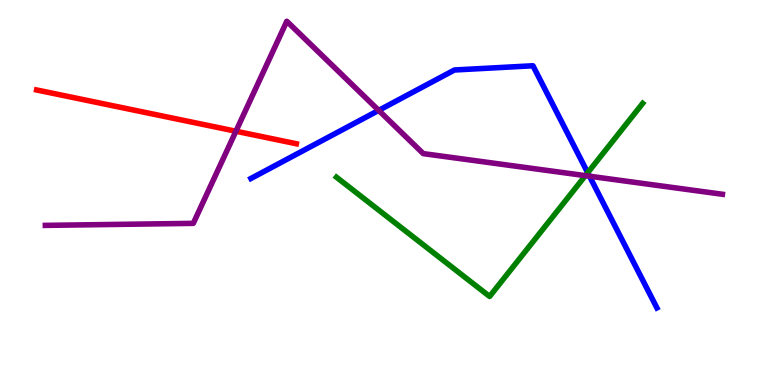[{'lines': ['blue', 'red'], 'intersections': []}, {'lines': ['green', 'red'], 'intersections': []}, {'lines': ['purple', 'red'], 'intersections': [{'x': 3.04, 'y': 6.59}]}, {'lines': ['blue', 'green'], 'intersections': [{'x': 7.58, 'y': 5.51}]}, {'lines': ['blue', 'purple'], 'intersections': [{'x': 4.89, 'y': 7.13}, {'x': 7.61, 'y': 5.42}]}, {'lines': ['green', 'purple'], 'intersections': [{'x': 7.55, 'y': 5.44}]}]